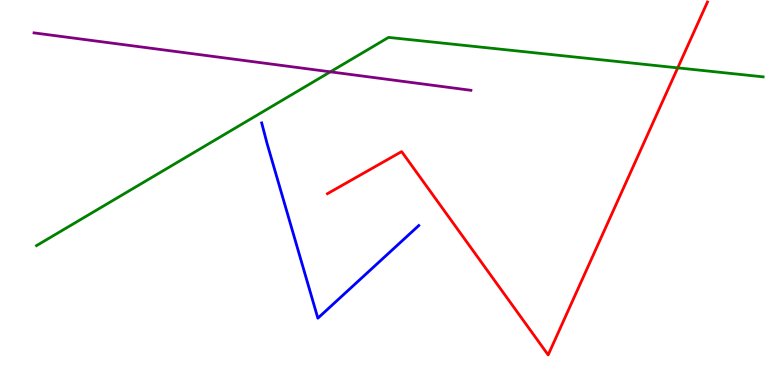[{'lines': ['blue', 'red'], 'intersections': []}, {'lines': ['green', 'red'], 'intersections': [{'x': 8.74, 'y': 8.24}]}, {'lines': ['purple', 'red'], 'intersections': []}, {'lines': ['blue', 'green'], 'intersections': []}, {'lines': ['blue', 'purple'], 'intersections': []}, {'lines': ['green', 'purple'], 'intersections': [{'x': 4.26, 'y': 8.13}]}]